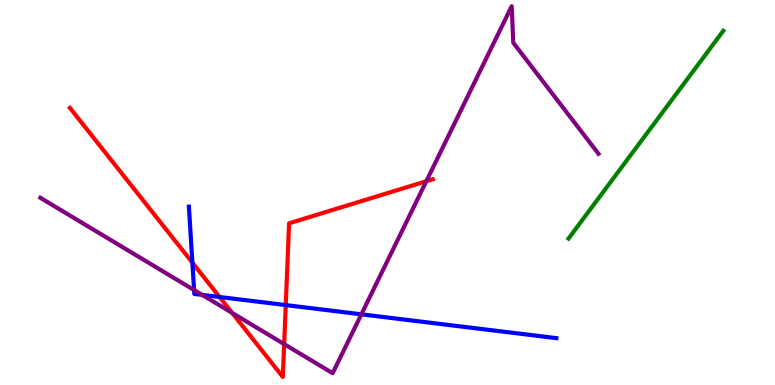[{'lines': ['blue', 'red'], 'intersections': [{'x': 2.48, 'y': 3.18}, {'x': 2.83, 'y': 2.29}, {'x': 3.69, 'y': 2.08}]}, {'lines': ['green', 'red'], 'intersections': []}, {'lines': ['purple', 'red'], 'intersections': [{'x': 3.0, 'y': 1.87}, {'x': 3.67, 'y': 1.06}, {'x': 5.5, 'y': 5.29}]}, {'lines': ['blue', 'green'], 'intersections': []}, {'lines': ['blue', 'purple'], 'intersections': [{'x': 2.5, 'y': 2.47}, {'x': 2.61, 'y': 2.34}, {'x': 4.66, 'y': 1.84}]}, {'lines': ['green', 'purple'], 'intersections': []}]